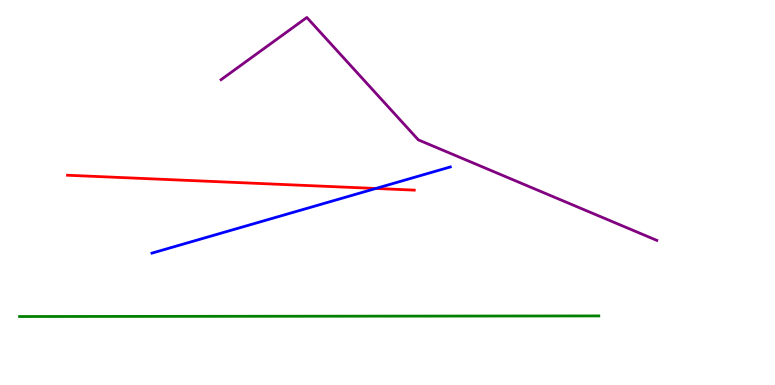[{'lines': ['blue', 'red'], 'intersections': [{'x': 4.85, 'y': 5.1}]}, {'lines': ['green', 'red'], 'intersections': []}, {'lines': ['purple', 'red'], 'intersections': []}, {'lines': ['blue', 'green'], 'intersections': []}, {'lines': ['blue', 'purple'], 'intersections': []}, {'lines': ['green', 'purple'], 'intersections': []}]